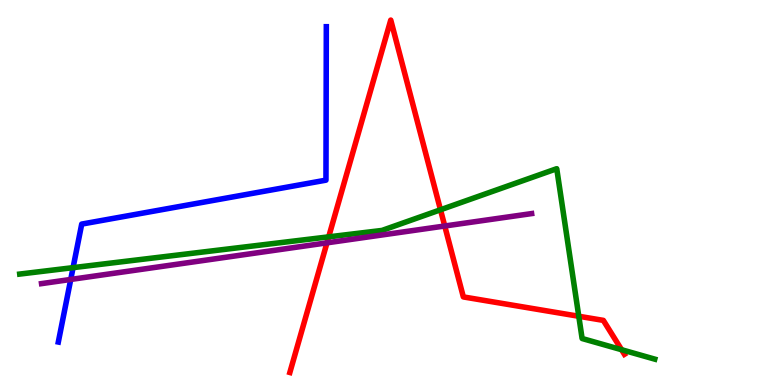[{'lines': ['blue', 'red'], 'intersections': []}, {'lines': ['green', 'red'], 'intersections': [{'x': 4.24, 'y': 3.85}, {'x': 5.68, 'y': 4.55}, {'x': 7.47, 'y': 1.79}, {'x': 8.02, 'y': 0.916}]}, {'lines': ['purple', 'red'], 'intersections': [{'x': 4.22, 'y': 3.69}, {'x': 5.74, 'y': 4.13}]}, {'lines': ['blue', 'green'], 'intersections': [{'x': 0.943, 'y': 3.05}]}, {'lines': ['blue', 'purple'], 'intersections': [{'x': 0.913, 'y': 2.74}]}, {'lines': ['green', 'purple'], 'intersections': []}]